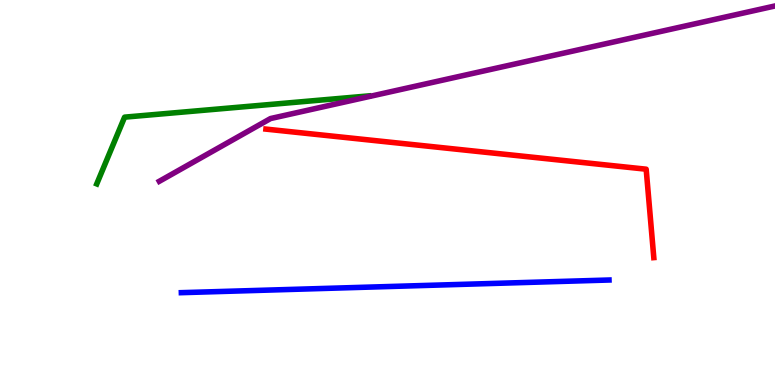[{'lines': ['blue', 'red'], 'intersections': []}, {'lines': ['green', 'red'], 'intersections': []}, {'lines': ['purple', 'red'], 'intersections': []}, {'lines': ['blue', 'green'], 'intersections': []}, {'lines': ['blue', 'purple'], 'intersections': []}, {'lines': ['green', 'purple'], 'intersections': []}]